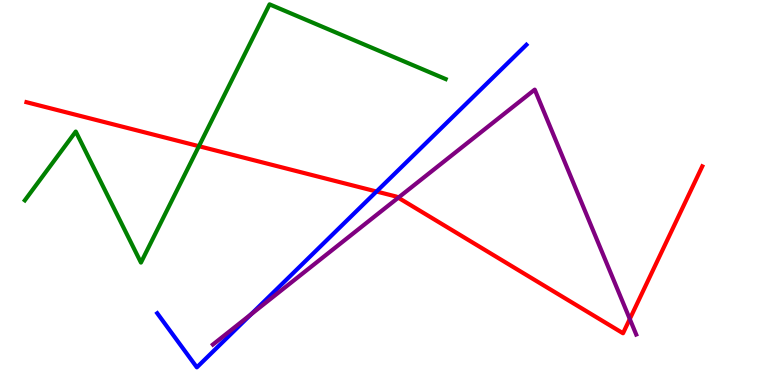[{'lines': ['blue', 'red'], 'intersections': [{'x': 4.86, 'y': 5.03}]}, {'lines': ['green', 'red'], 'intersections': [{'x': 2.57, 'y': 6.2}]}, {'lines': ['purple', 'red'], 'intersections': [{'x': 5.14, 'y': 4.86}, {'x': 8.13, 'y': 1.71}]}, {'lines': ['blue', 'green'], 'intersections': []}, {'lines': ['blue', 'purple'], 'intersections': [{'x': 3.24, 'y': 1.84}]}, {'lines': ['green', 'purple'], 'intersections': []}]